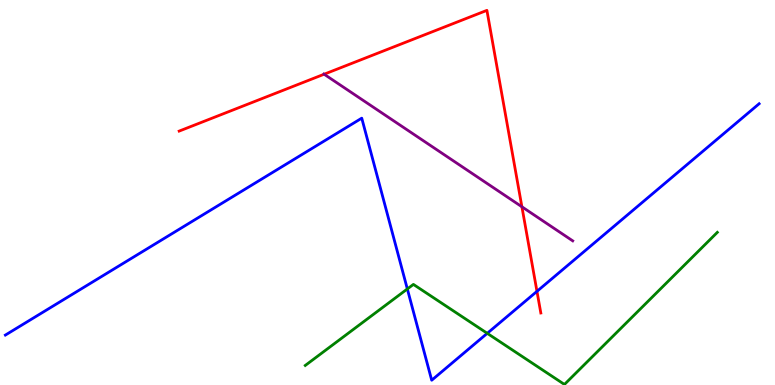[{'lines': ['blue', 'red'], 'intersections': [{'x': 6.93, 'y': 2.43}]}, {'lines': ['green', 'red'], 'intersections': []}, {'lines': ['purple', 'red'], 'intersections': [{'x': 4.18, 'y': 8.07}, {'x': 6.73, 'y': 4.63}]}, {'lines': ['blue', 'green'], 'intersections': [{'x': 5.26, 'y': 2.49}, {'x': 6.29, 'y': 1.34}]}, {'lines': ['blue', 'purple'], 'intersections': []}, {'lines': ['green', 'purple'], 'intersections': []}]